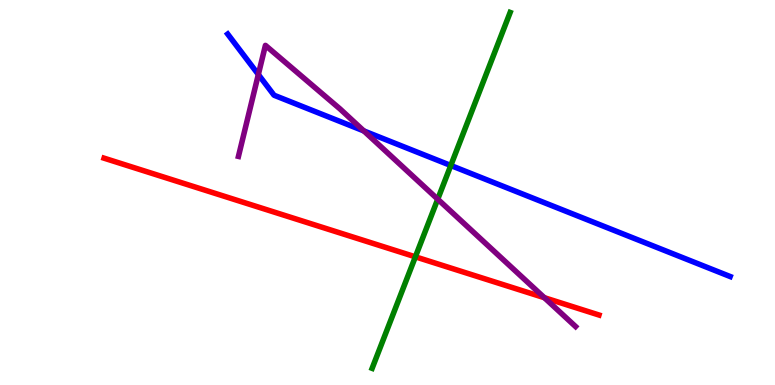[{'lines': ['blue', 'red'], 'intersections': []}, {'lines': ['green', 'red'], 'intersections': [{'x': 5.36, 'y': 3.33}]}, {'lines': ['purple', 'red'], 'intersections': [{'x': 7.02, 'y': 2.27}]}, {'lines': ['blue', 'green'], 'intersections': [{'x': 5.82, 'y': 5.7}]}, {'lines': ['blue', 'purple'], 'intersections': [{'x': 3.33, 'y': 8.06}, {'x': 4.69, 'y': 6.6}]}, {'lines': ['green', 'purple'], 'intersections': [{'x': 5.65, 'y': 4.83}]}]